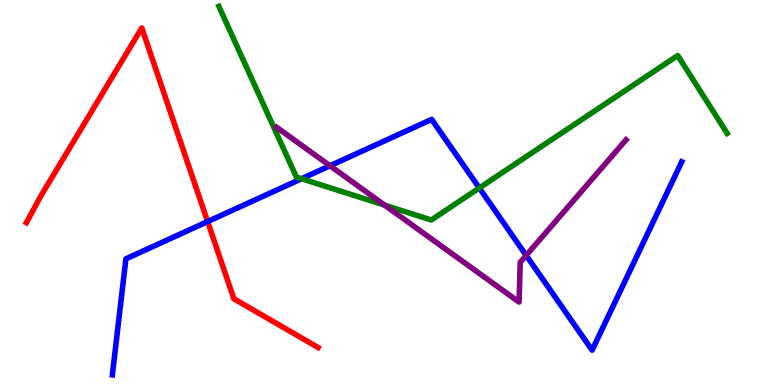[{'lines': ['blue', 'red'], 'intersections': [{'x': 2.68, 'y': 4.24}]}, {'lines': ['green', 'red'], 'intersections': []}, {'lines': ['purple', 'red'], 'intersections': []}, {'lines': ['blue', 'green'], 'intersections': [{'x': 3.89, 'y': 5.36}, {'x': 6.18, 'y': 5.12}]}, {'lines': ['blue', 'purple'], 'intersections': [{'x': 4.26, 'y': 5.69}, {'x': 6.79, 'y': 3.37}]}, {'lines': ['green', 'purple'], 'intersections': [{'x': 4.96, 'y': 4.67}]}]